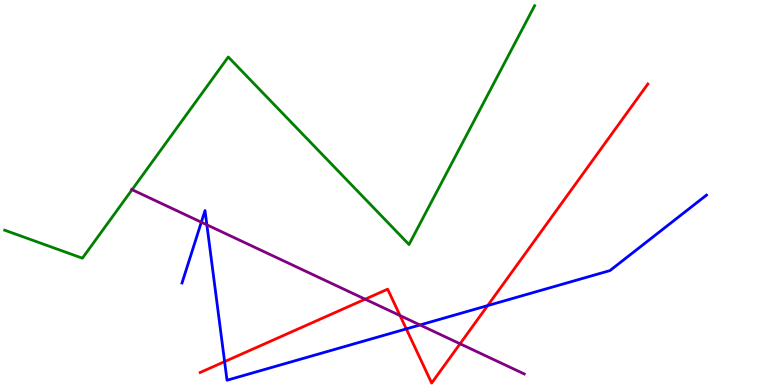[{'lines': ['blue', 'red'], 'intersections': [{'x': 2.9, 'y': 0.607}, {'x': 5.24, 'y': 1.46}, {'x': 6.29, 'y': 2.06}]}, {'lines': ['green', 'red'], 'intersections': []}, {'lines': ['purple', 'red'], 'intersections': [{'x': 4.71, 'y': 2.23}, {'x': 5.16, 'y': 1.8}, {'x': 5.94, 'y': 1.07}]}, {'lines': ['blue', 'green'], 'intersections': []}, {'lines': ['blue', 'purple'], 'intersections': [{'x': 2.6, 'y': 4.23}, {'x': 2.67, 'y': 4.16}, {'x': 5.42, 'y': 1.56}]}, {'lines': ['green', 'purple'], 'intersections': [{'x': 1.7, 'y': 5.07}]}]